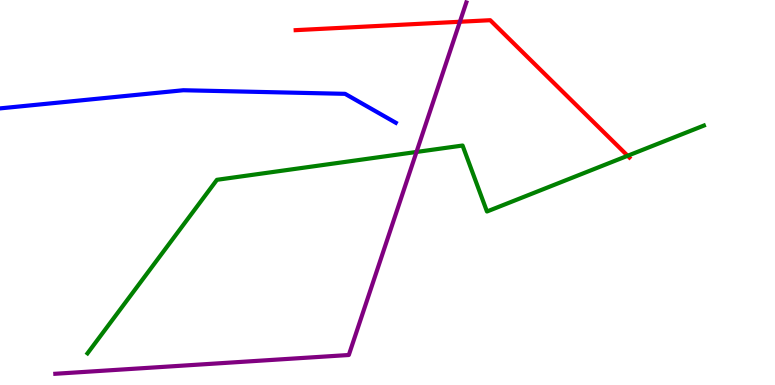[{'lines': ['blue', 'red'], 'intersections': []}, {'lines': ['green', 'red'], 'intersections': [{'x': 8.1, 'y': 5.95}]}, {'lines': ['purple', 'red'], 'intersections': [{'x': 5.93, 'y': 9.43}]}, {'lines': ['blue', 'green'], 'intersections': []}, {'lines': ['blue', 'purple'], 'intersections': []}, {'lines': ['green', 'purple'], 'intersections': [{'x': 5.37, 'y': 6.05}]}]